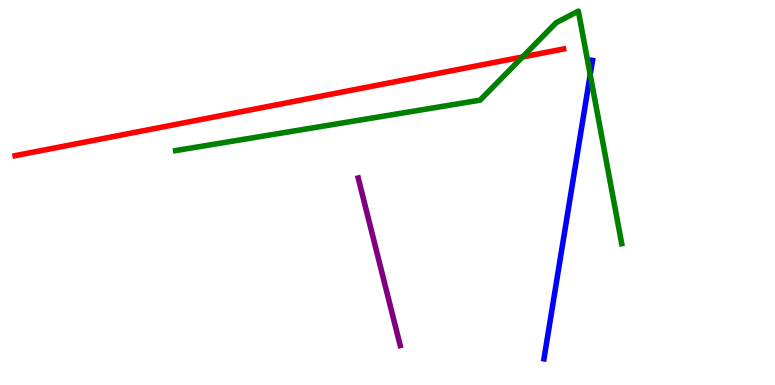[{'lines': ['blue', 'red'], 'intersections': []}, {'lines': ['green', 'red'], 'intersections': [{'x': 6.74, 'y': 8.52}]}, {'lines': ['purple', 'red'], 'intersections': []}, {'lines': ['blue', 'green'], 'intersections': [{'x': 7.62, 'y': 8.06}]}, {'lines': ['blue', 'purple'], 'intersections': []}, {'lines': ['green', 'purple'], 'intersections': []}]